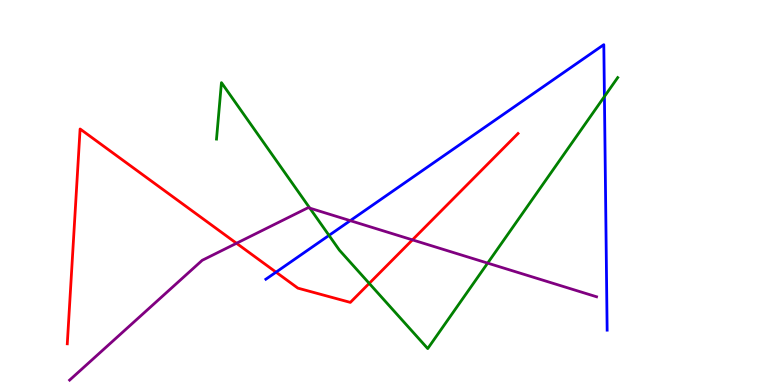[{'lines': ['blue', 'red'], 'intersections': [{'x': 3.56, 'y': 2.93}]}, {'lines': ['green', 'red'], 'intersections': [{'x': 4.76, 'y': 2.64}]}, {'lines': ['purple', 'red'], 'intersections': [{'x': 3.05, 'y': 3.68}, {'x': 5.32, 'y': 3.77}]}, {'lines': ['blue', 'green'], 'intersections': [{'x': 4.25, 'y': 3.89}, {'x': 7.8, 'y': 7.49}]}, {'lines': ['blue', 'purple'], 'intersections': [{'x': 4.52, 'y': 4.27}]}, {'lines': ['green', 'purple'], 'intersections': [{'x': 4.0, 'y': 4.59}, {'x': 6.29, 'y': 3.17}]}]